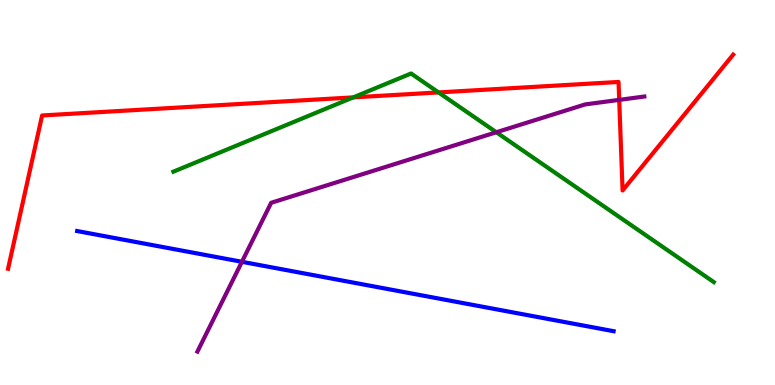[{'lines': ['blue', 'red'], 'intersections': []}, {'lines': ['green', 'red'], 'intersections': [{'x': 4.56, 'y': 7.47}, {'x': 5.66, 'y': 7.6}]}, {'lines': ['purple', 'red'], 'intersections': [{'x': 7.99, 'y': 7.41}]}, {'lines': ['blue', 'green'], 'intersections': []}, {'lines': ['blue', 'purple'], 'intersections': [{'x': 3.12, 'y': 3.2}]}, {'lines': ['green', 'purple'], 'intersections': [{'x': 6.4, 'y': 6.56}]}]